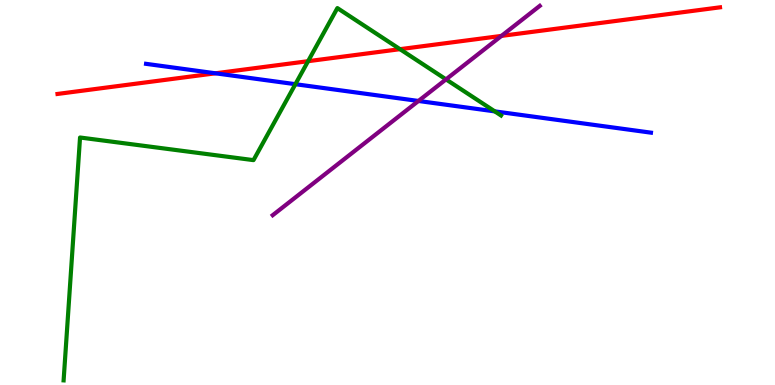[{'lines': ['blue', 'red'], 'intersections': [{'x': 2.78, 'y': 8.1}]}, {'lines': ['green', 'red'], 'intersections': [{'x': 3.98, 'y': 8.41}, {'x': 5.16, 'y': 8.72}]}, {'lines': ['purple', 'red'], 'intersections': [{'x': 6.47, 'y': 9.07}]}, {'lines': ['blue', 'green'], 'intersections': [{'x': 3.81, 'y': 7.81}, {'x': 6.38, 'y': 7.11}]}, {'lines': ['blue', 'purple'], 'intersections': [{'x': 5.4, 'y': 7.38}]}, {'lines': ['green', 'purple'], 'intersections': [{'x': 5.75, 'y': 7.94}]}]